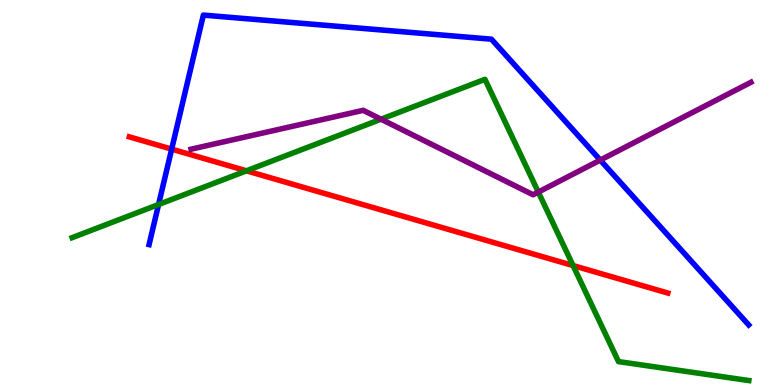[{'lines': ['blue', 'red'], 'intersections': [{'x': 2.22, 'y': 6.13}]}, {'lines': ['green', 'red'], 'intersections': [{'x': 3.18, 'y': 5.56}, {'x': 7.39, 'y': 3.1}]}, {'lines': ['purple', 'red'], 'intersections': []}, {'lines': ['blue', 'green'], 'intersections': [{'x': 2.05, 'y': 4.69}]}, {'lines': ['blue', 'purple'], 'intersections': [{'x': 7.75, 'y': 5.84}]}, {'lines': ['green', 'purple'], 'intersections': [{'x': 4.92, 'y': 6.9}, {'x': 6.95, 'y': 5.01}]}]